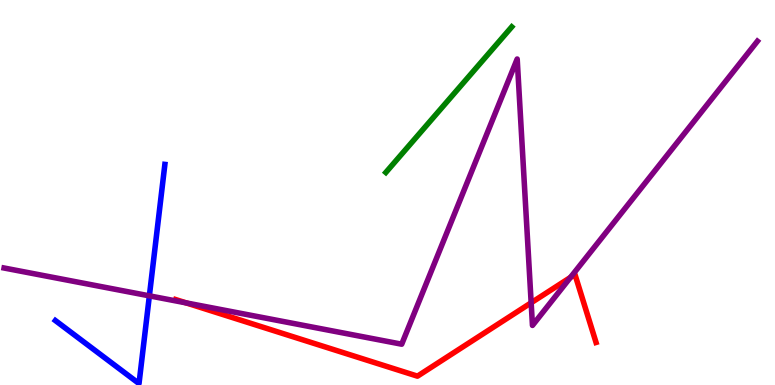[{'lines': ['blue', 'red'], 'intersections': []}, {'lines': ['green', 'red'], 'intersections': []}, {'lines': ['purple', 'red'], 'intersections': [{'x': 2.4, 'y': 2.13}, {'x': 6.85, 'y': 2.14}, {'x': 7.36, 'y': 2.79}]}, {'lines': ['blue', 'green'], 'intersections': []}, {'lines': ['blue', 'purple'], 'intersections': [{'x': 1.93, 'y': 2.32}]}, {'lines': ['green', 'purple'], 'intersections': []}]